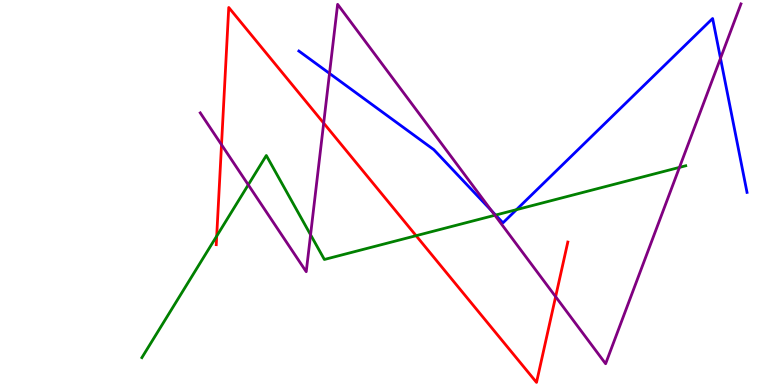[{'lines': ['blue', 'red'], 'intersections': []}, {'lines': ['green', 'red'], 'intersections': [{'x': 2.8, 'y': 3.87}, {'x': 5.37, 'y': 3.88}]}, {'lines': ['purple', 'red'], 'intersections': [{'x': 2.86, 'y': 6.24}, {'x': 4.18, 'y': 6.8}, {'x': 7.17, 'y': 2.29}]}, {'lines': ['blue', 'green'], 'intersections': [{'x': 6.39, 'y': 4.41}, {'x': 6.66, 'y': 4.55}]}, {'lines': ['blue', 'purple'], 'intersections': [{'x': 4.25, 'y': 8.09}, {'x': 6.34, 'y': 4.53}, {'x': 9.3, 'y': 8.49}]}, {'lines': ['green', 'purple'], 'intersections': [{'x': 3.2, 'y': 5.2}, {'x': 4.01, 'y': 3.9}, {'x': 6.39, 'y': 4.41}, {'x': 8.77, 'y': 5.65}]}]